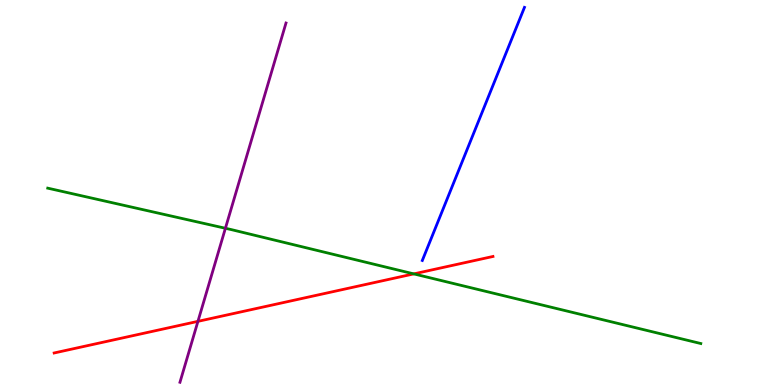[{'lines': ['blue', 'red'], 'intersections': []}, {'lines': ['green', 'red'], 'intersections': [{'x': 5.34, 'y': 2.89}]}, {'lines': ['purple', 'red'], 'intersections': [{'x': 2.55, 'y': 1.65}]}, {'lines': ['blue', 'green'], 'intersections': []}, {'lines': ['blue', 'purple'], 'intersections': []}, {'lines': ['green', 'purple'], 'intersections': [{'x': 2.91, 'y': 4.07}]}]